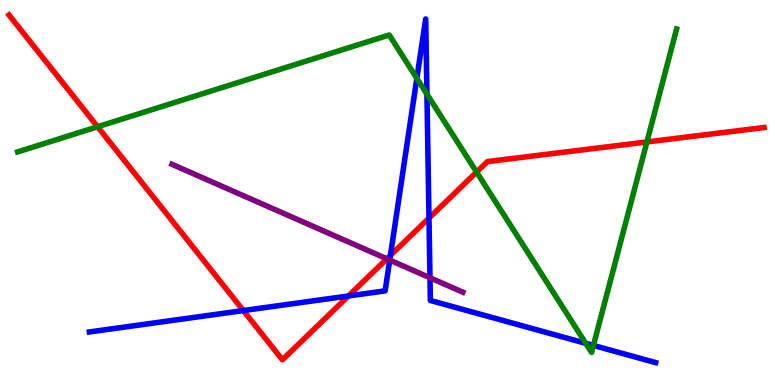[{'lines': ['blue', 'red'], 'intersections': [{'x': 3.14, 'y': 1.93}, {'x': 4.5, 'y': 2.31}, {'x': 5.04, 'y': 3.37}, {'x': 5.54, 'y': 4.33}]}, {'lines': ['green', 'red'], 'intersections': [{'x': 1.26, 'y': 6.71}, {'x': 6.15, 'y': 5.53}, {'x': 8.35, 'y': 6.31}]}, {'lines': ['purple', 'red'], 'intersections': [{'x': 4.99, 'y': 3.28}]}, {'lines': ['blue', 'green'], 'intersections': [{'x': 5.38, 'y': 7.97}, {'x': 5.51, 'y': 7.55}, {'x': 7.56, 'y': 1.08}, {'x': 7.66, 'y': 1.03}]}, {'lines': ['blue', 'purple'], 'intersections': [{'x': 5.03, 'y': 3.25}, {'x': 5.55, 'y': 2.79}]}, {'lines': ['green', 'purple'], 'intersections': []}]